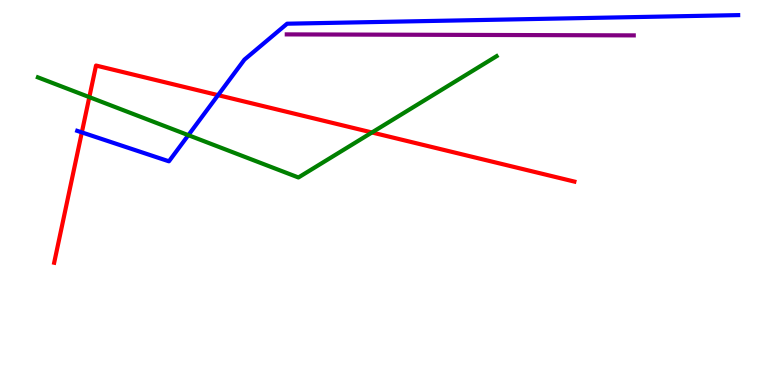[{'lines': ['blue', 'red'], 'intersections': [{'x': 1.06, 'y': 6.56}, {'x': 2.81, 'y': 7.53}]}, {'lines': ['green', 'red'], 'intersections': [{'x': 1.15, 'y': 7.48}, {'x': 4.8, 'y': 6.56}]}, {'lines': ['purple', 'red'], 'intersections': []}, {'lines': ['blue', 'green'], 'intersections': [{'x': 2.43, 'y': 6.49}]}, {'lines': ['blue', 'purple'], 'intersections': []}, {'lines': ['green', 'purple'], 'intersections': []}]